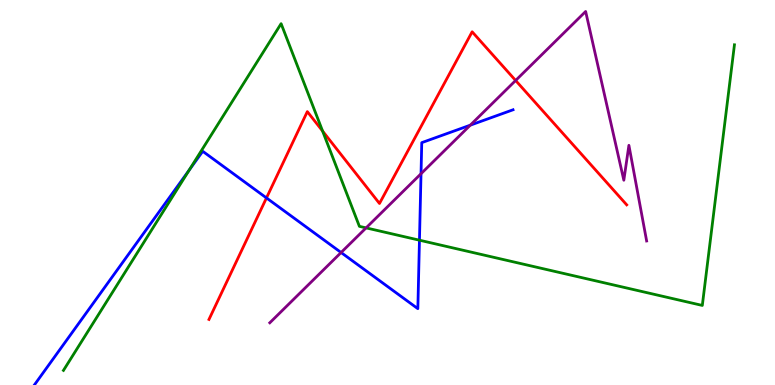[{'lines': ['blue', 'red'], 'intersections': [{'x': 3.44, 'y': 4.86}]}, {'lines': ['green', 'red'], 'intersections': [{'x': 4.16, 'y': 6.6}]}, {'lines': ['purple', 'red'], 'intersections': [{'x': 6.65, 'y': 7.91}]}, {'lines': ['blue', 'green'], 'intersections': [{'x': 2.44, 'y': 5.58}, {'x': 5.41, 'y': 3.76}]}, {'lines': ['blue', 'purple'], 'intersections': [{'x': 4.4, 'y': 3.44}, {'x': 5.43, 'y': 5.49}, {'x': 6.07, 'y': 6.75}]}, {'lines': ['green', 'purple'], 'intersections': [{'x': 4.72, 'y': 4.08}]}]